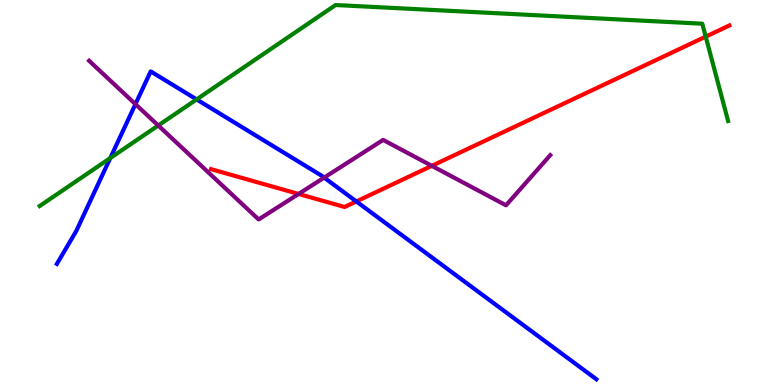[{'lines': ['blue', 'red'], 'intersections': [{'x': 4.6, 'y': 4.77}]}, {'lines': ['green', 'red'], 'intersections': [{'x': 9.11, 'y': 9.05}]}, {'lines': ['purple', 'red'], 'intersections': [{'x': 3.85, 'y': 4.96}, {'x': 5.57, 'y': 5.69}]}, {'lines': ['blue', 'green'], 'intersections': [{'x': 1.42, 'y': 5.89}, {'x': 2.54, 'y': 7.42}]}, {'lines': ['blue', 'purple'], 'intersections': [{'x': 1.75, 'y': 7.3}, {'x': 4.18, 'y': 5.39}]}, {'lines': ['green', 'purple'], 'intersections': [{'x': 2.04, 'y': 6.74}]}]